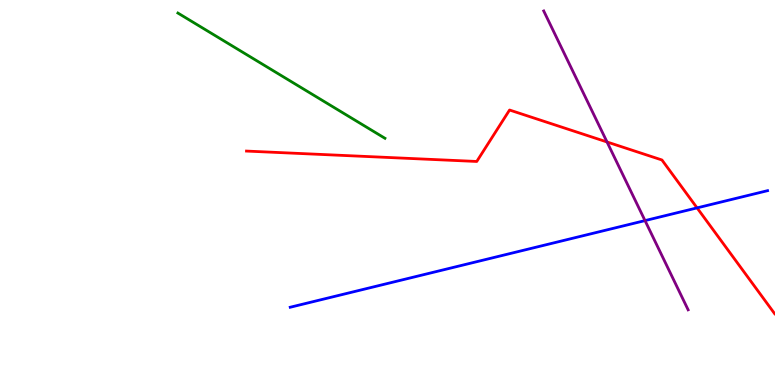[{'lines': ['blue', 'red'], 'intersections': [{'x': 8.99, 'y': 4.6}]}, {'lines': ['green', 'red'], 'intersections': []}, {'lines': ['purple', 'red'], 'intersections': [{'x': 7.83, 'y': 6.31}]}, {'lines': ['blue', 'green'], 'intersections': []}, {'lines': ['blue', 'purple'], 'intersections': [{'x': 8.32, 'y': 4.27}]}, {'lines': ['green', 'purple'], 'intersections': []}]